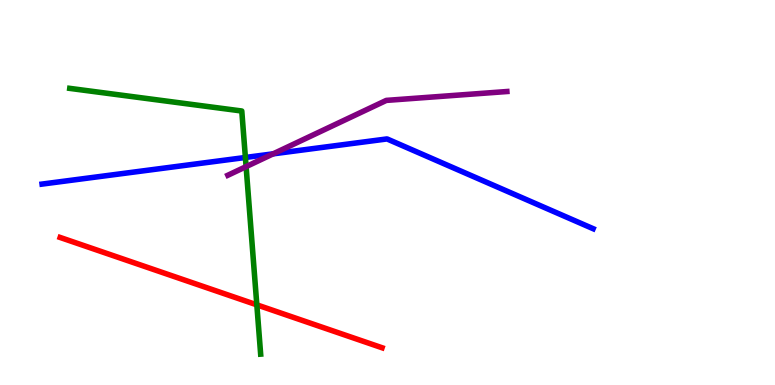[{'lines': ['blue', 'red'], 'intersections': []}, {'lines': ['green', 'red'], 'intersections': [{'x': 3.31, 'y': 2.08}]}, {'lines': ['purple', 'red'], 'intersections': []}, {'lines': ['blue', 'green'], 'intersections': [{'x': 3.17, 'y': 5.91}]}, {'lines': ['blue', 'purple'], 'intersections': [{'x': 3.52, 'y': 6.0}]}, {'lines': ['green', 'purple'], 'intersections': [{'x': 3.18, 'y': 5.67}]}]